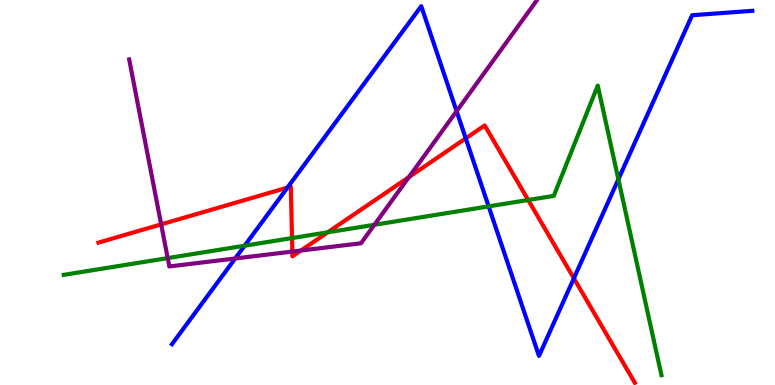[{'lines': ['blue', 'red'], 'intersections': [{'x': 3.71, 'y': 5.13}, {'x': 6.01, 'y': 6.41}, {'x': 7.4, 'y': 2.77}]}, {'lines': ['green', 'red'], 'intersections': [{'x': 3.77, 'y': 3.82}, {'x': 4.23, 'y': 3.97}, {'x': 6.82, 'y': 4.81}]}, {'lines': ['purple', 'red'], 'intersections': [{'x': 2.08, 'y': 4.17}, {'x': 3.77, 'y': 3.47}, {'x': 3.88, 'y': 3.49}, {'x': 5.28, 'y': 5.4}]}, {'lines': ['blue', 'green'], 'intersections': [{'x': 3.16, 'y': 3.62}, {'x': 6.3, 'y': 4.64}, {'x': 7.98, 'y': 5.34}]}, {'lines': ['blue', 'purple'], 'intersections': [{'x': 3.03, 'y': 3.29}, {'x': 5.89, 'y': 7.11}]}, {'lines': ['green', 'purple'], 'intersections': [{'x': 2.16, 'y': 3.3}, {'x': 4.83, 'y': 4.16}]}]